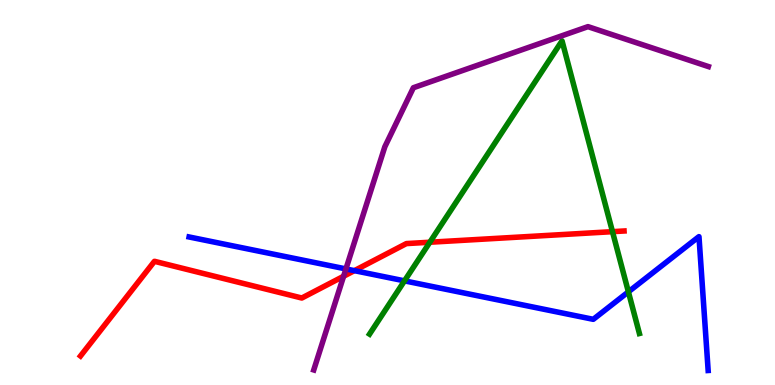[{'lines': ['blue', 'red'], 'intersections': [{'x': 4.57, 'y': 2.97}]}, {'lines': ['green', 'red'], 'intersections': [{'x': 5.55, 'y': 3.71}, {'x': 7.9, 'y': 3.98}]}, {'lines': ['purple', 'red'], 'intersections': [{'x': 4.43, 'y': 2.82}]}, {'lines': ['blue', 'green'], 'intersections': [{'x': 5.22, 'y': 2.71}, {'x': 8.11, 'y': 2.42}]}, {'lines': ['blue', 'purple'], 'intersections': [{'x': 4.46, 'y': 3.01}]}, {'lines': ['green', 'purple'], 'intersections': []}]